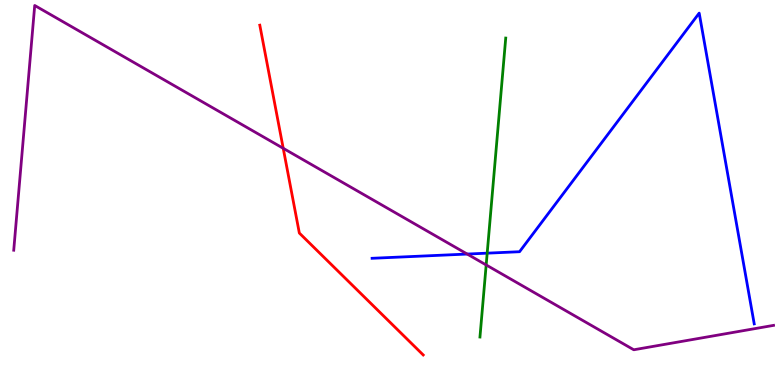[{'lines': ['blue', 'red'], 'intersections': []}, {'lines': ['green', 'red'], 'intersections': []}, {'lines': ['purple', 'red'], 'intersections': [{'x': 3.65, 'y': 6.15}]}, {'lines': ['blue', 'green'], 'intersections': [{'x': 6.29, 'y': 3.42}]}, {'lines': ['blue', 'purple'], 'intersections': [{'x': 6.03, 'y': 3.4}]}, {'lines': ['green', 'purple'], 'intersections': [{'x': 6.27, 'y': 3.12}]}]